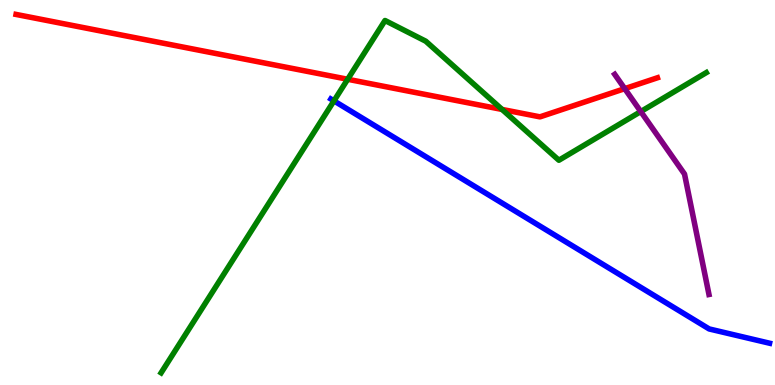[{'lines': ['blue', 'red'], 'intersections': []}, {'lines': ['green', 'red'], 'intersections': [{'x': 4.49, 'y': 7.94}, {'x': 6.48, 'y': 7.16}]}, {'lines': ['purple', 'red'], 'intersections': [{'x': 8.06, 'y': 7.7}]}, {'lines': ['blue', 'green'], 'intersections': [{'x': 4.31, 'y': 7.38}]}, {'lines': ['blue', 'purple'], 'intersections': []}, {'lines': ['green', 'purple'], 'intersections': [{'x': 8.27, 'y': 7.1}]}]